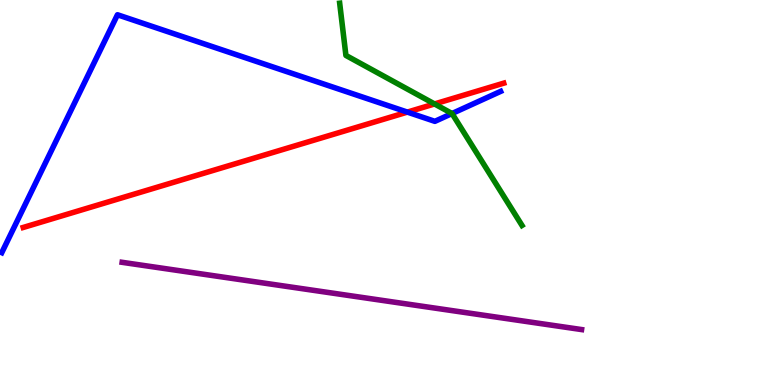[{'lines': ['blue', 'red'], 'intersections': [{'x': 5.26, 'y': 7.09}]}, {'lines': ['green', 'red'], 'intersections': [{'x': 5.61, 'y': 7.3}]}, {'lines': ['purple', 'red'], 'intersections': []}, {'lines': ['blue', 'green'], 'intersections': [{'x': 5.83, 'y': 7.05}]}, {'lines': ['blue', 'purple'], 'intersections': []}, {'lines': ['green', 'purple'], 'intersections': []}]